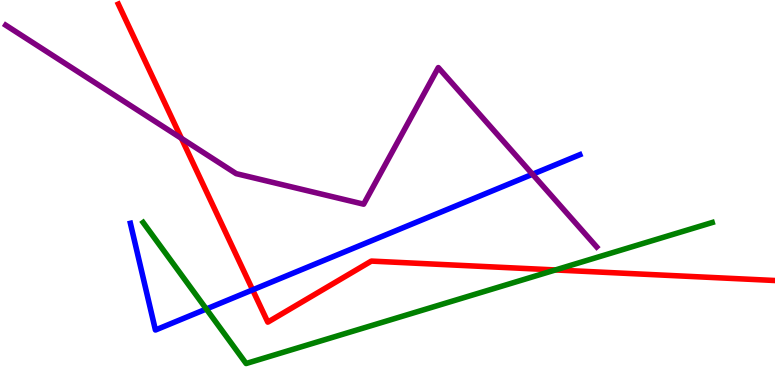[{'lines': ['blue', 'red'], 'intersections': [{'x': 3.26, 'y': 2.47}]}, {'lines': ['green', 'red'], 'intersections': [{'x': 7.17, 'y': 2.99}]}, {'lines': ['purple', 'red'], 'intersections': [{'x': 2.34, 'y': 6.41}]}, {'lines': ['blue', 'green'], 'intersections': [{'x': 2.66, 'y': 1.97}]}, {'lines': ['blue', 'purple'], 'intersections': [{'x': 6.87, 'y': 5.47}]}, {'lines': ['green', 'purple'], 'intersections': []}]